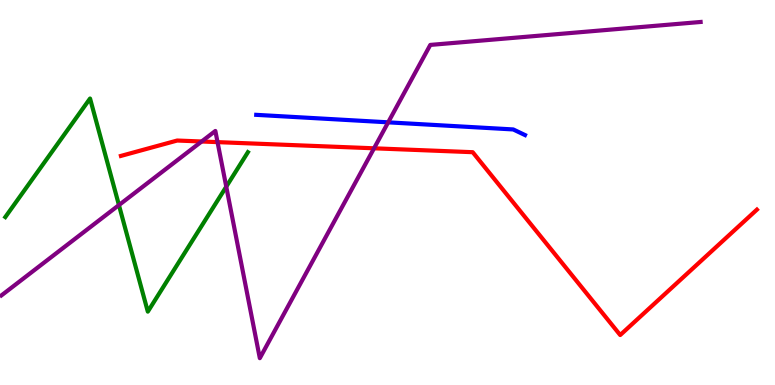[{'lines': ['blue', 'red'], 'intersections': []}, {'lines': ['green', 'red'], 'intersections': []}, {'lines': ['purple', 'red'], 'intersections': [{'x': 2.6, 'y': 6.32}, {'x': 2.81, 'y': 6.31}, {'x': 4.83, 'y': 6.15}]}, {'lines': ['blue', 'green'], 'intersections': []}, {'lines': ['blue', 'purple'], 'intersections': [{'x': 5.01, 'y': 6.82}]}, {'lines': ['green', 'purple'], 'intersections': [{'x': 1.53, 'y': 4.67}, {'x': 2.92, 'y': 5.15}]}]